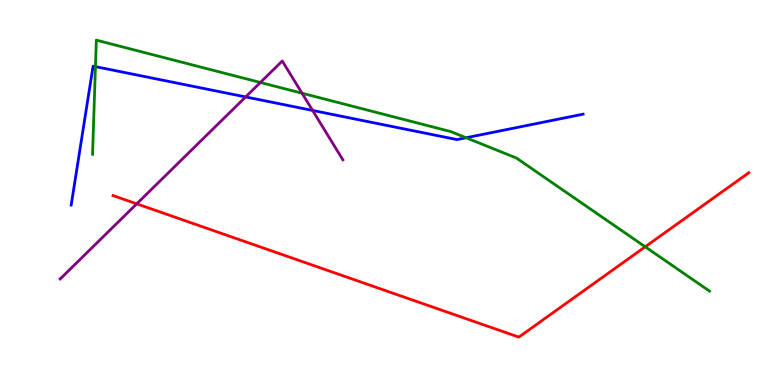[{'lines': ['blue', 'red'], 'intersections': []}, {'lines': ['green', 'red'], 'intersections': [{'x': 8.33, 'y': 3.59}]}, {'lines': ['purple', 'red'], 'intersections': [{'x': 1.76, 'y': 4.71}]}, {'lines': ['blue', 'green'], 'intersections': [{'x': 1.23, 'y': 8.27}, {'x': 6.01, 'y': 6.42}]}, {'lines': ['blue', 'purple'], 'intersections': [{'x': 3.17, 'y': 7.48}, {'x': 4.03, 'y': 7.13}]}, {'lines': ['green', 'purple'], 'intersections': [{'x': 3.36, 'y': 7.86}, {'x': 3.9, 'y': 7.58}]}]